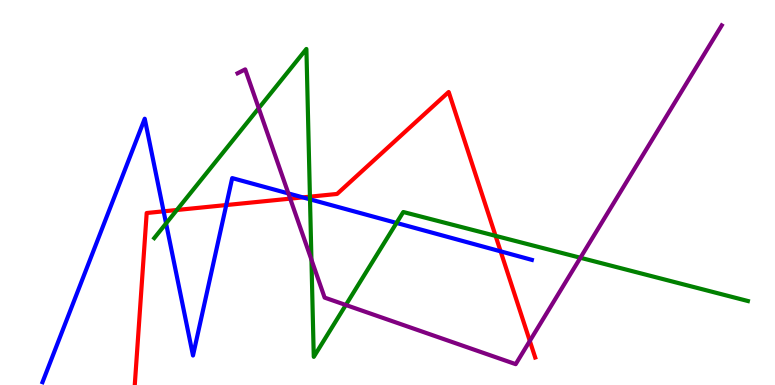[{'lines': ['blue', 'red'], 'intersections': [{'x': 2.11, 'y': 4.51}, {'x': 2.92, 'y': 4.67}, {'x': 3.91, 'y': 4.87}, {'x': 6.46, 'y': 3.47}]}, {'lines': ['green', 'red'], 'intersections': [{'x': 2.28, 'y': 4.55}, {'x': 4.0, 'y': 4.89}, {'x': 6.39, 'y': 3.87}]}, {'lines': ['purple', 'red'], 'intersections': [{'x': 3.74, 'y': 4.84}, {'x': 6.84, 'y': 1.14}]}, {'lines': ['blue', 'green'], 'intersections': [{'x': 2.14, 'y': 4.2}, {'x': 4.0, 'y': 4.82}, {'x': 5.12, 'y': 4.21}]}, {'lines': ['blue', 'purple'], 'intersections': [{'x': 3.72, 'y': 4.98}]}, {'lines': ['green', 'purple'], 'intersections': [{'x': 3.34, 'y': 7.19}, {'x': 4.02, 'y': 3.25}, {'x': 4.46, 'y': 2.08}, {'x': 7.49, 'y': 3.3}]}]